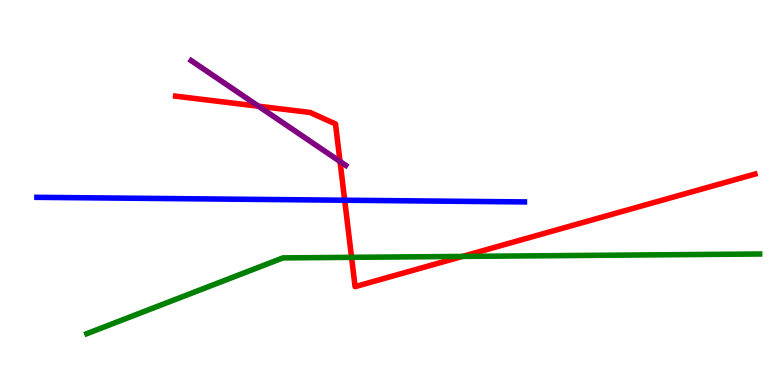[{'lines': ['blue', 'red'], 'intersections': [{'x': 4.45, 'y': 4.8}]}, {'lines': ['green', 'red'], 'intersections': [{'x': 4.54, 'y': 3.32}, {'x': 5.97, 'y': 3.34}]}, {'lines': ['purple', 'red'], 'intersections': [{'x': 3.33, 'y': 7.24}, {'x': 4.39, 'y': 5.81}]}, {'lines': ['blue', 'green'], 'intersections': []}, {'lines': ['blue', 'purple'], 'intersections': []}, {'lines': ['green', 'purple'], 'intersections': []}]